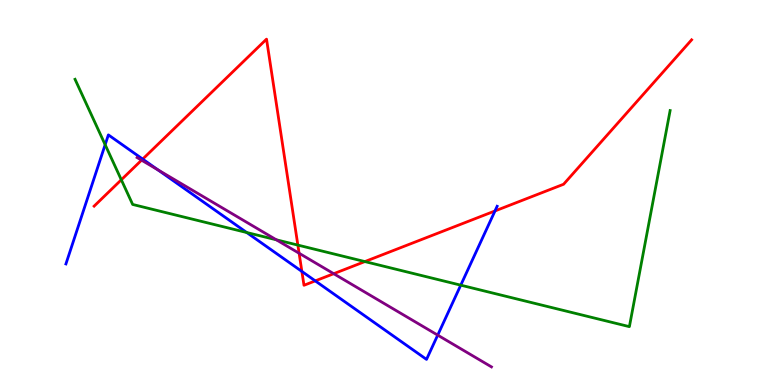[{'lines': ['blue', 'red'], 'intersections': [{'x': 1.84, 'y': 5.87}, {'x': 3.9, 'y': 2.95}, {'x': 4.07, 'y': 2.7}, {'x': 6.39, 'y': 4.52}]}, {'lines': ['green', 'red'], 'intersections': [{'x': 1.57, 'y': 5.33}, {'x': 3.84, 'y': 3.63}, {'x': 4.71, 'y': 3.21}]}, {'lines': ['purple', 'red'], 'intersections': [{'x': 1.83, 'y': 5.84}, {'x': 3.86, 'y': 3.42}, {'x': 4.31, 'y': 2.89}]}, {'lines': ['blue', 'green'], 'intersections': [{'x': 1.36, 'y': 6.24}, {'x': 3.18, 'y': 3.96}, {'x': 5.95, 'y': 2.59}]}, {'lines': ['blue', 'purple'], 'intersections': [{'x': 2.04, 'y': 5.59}, {'x': 5.65, 'y': 1.3}]}, {'lines': ['green', 'purple'], 'intersections': [{'x': 3.57, 'y': 3.77}]}]